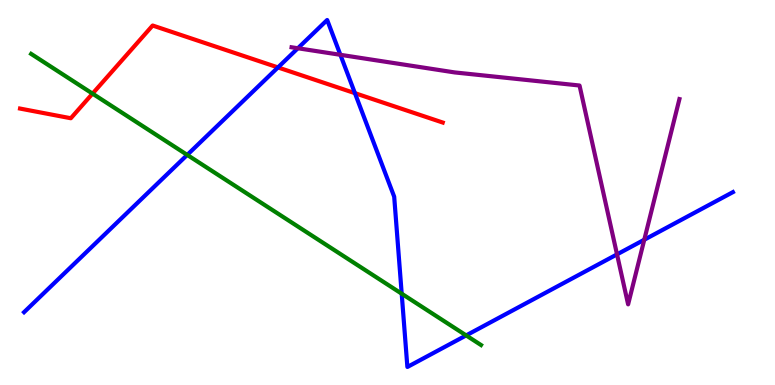[{'lines': ['blue', 'red'], 'intersections': [{'x': 3.59, 'y': 8.25}, {'x': 4.58, 'y': 7.58}]}, {'lines': ['green', 'red'], 'intersections': [{'x': 1.19, 'y': 7.57}]}, {'lines': ['purple', 'red'], 'intersections': []}, {'lines': ['blue', 'green'], 'intersections': [{'x': 2.42, 'y': 5.98}, {'x': 5.18, 'y': 2.37}, {'x': 6.01, 'y': 1.29}]}, {'lines': ['blue', 'purple'], 'intersections': [{'x': 3.84, 'y': 8.75}, {'x': 4.39, 'y': 8.58}, {'x': 7.96, 'y': 3.39}, {'x': 8.31, 'y': 3.77}]}, {'lines': ['green', 'purple'], 'intersections': []}]